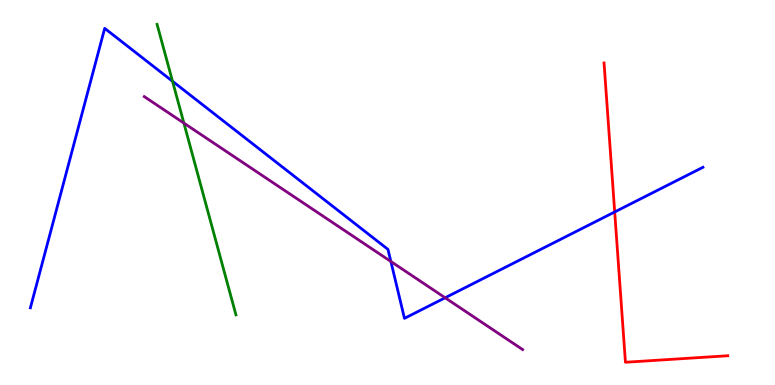[{'lines': ['blue', 'red'], 'intersections': [{'x': 7.93, 'y': 4.49}]}, {'lines': ['green', 'red'], 'intersections': []}, {'lines': ['purple', 'red'], 'intersections': []}, {'lines': ['blue', 'green'], 'intersections': [{'x': 2.23, 'y': 7.89}]}, {'lines': ['blue', 'purple'], 'intersections': [{'x': 5.04, 'y': 3.21}, {'x': 5.74, 'y': 2.27}]}, {'lines': ['green', 'purple'], 'intersections': [{'x': 2.37, 'y': 6.8}]}]